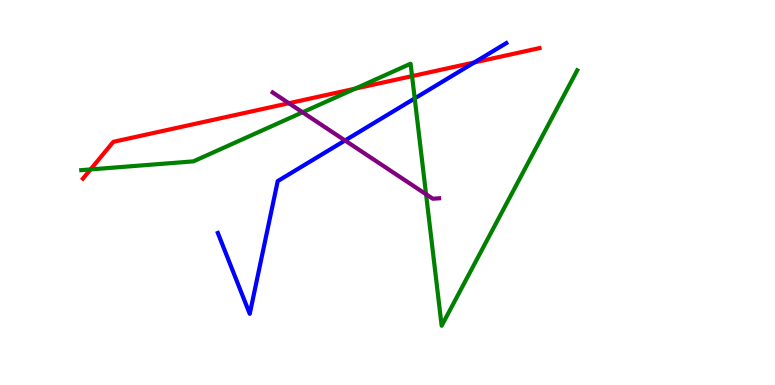[{'lines': ['blue', 'red'], 'intersections': [{'x': 6.12, 'y': 8.38}]}, {'lines': ['green', 'red'], 'intersections': [{'x': 1.17, 'y': 5.6}, {'x': 4.58, 'y': 7.7}, {'x': 5.32, 'y': 8.02}]}, {'lines': ['purple', 'red'], 'intersections': [{'x': 3.73, 'y': 7.32}]}, {'lines': ['blue', 'green'], 'intersections': [{'x': 5.35, 'y': 7.44}]}, {'lines': ['blue', 'purple'], 'intersections': [{'x': 4.45, 'y': 6.35}]}, {'lines': ['green', 'purple'], 'intersections': [{'x': 3.9, 'y': 7.08}, {'x': 5.5, 'y': 4.95}]}]